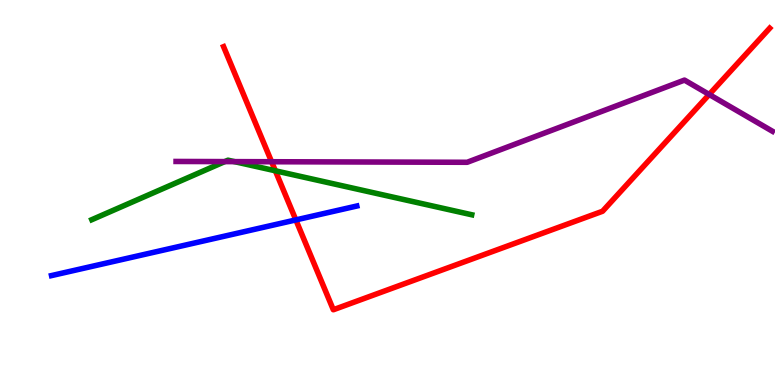[{'lines': ['blue', 'red'], 'intersections': [{'x': 3.82, 'y': 4.29}]}, {'lines': ['green', 'red'], 'intersections': [{'x': 3.55, 'y': 5.56}]}, {'lines': ['purple', 'red'], 'intersections': [{'x': 3.5, 'y': 5.8}, {'x': 9.15, 'y': 7.55}]}, {'lines': ['blue', 'green'], 'intersections': []}, {'lines': ['blue', 'purple'], 'intersections': []}, {'lines': ['green', 'purple'], 'intersections': [{'x': 2.9, 'y': 5.8}, {'x': 3.02, 'y': 5.8}]}]